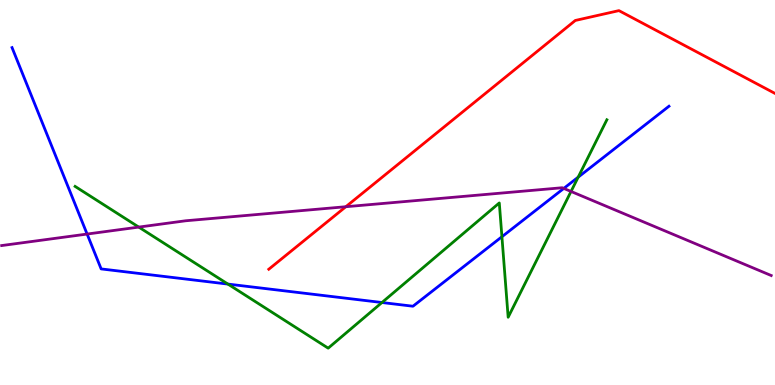[{'lines': ['blue', 'red'], 'intersections': []}, {'lines': ['green', 'red'], 'intersections': []}, {'lines': ['purple', 'red'], 'intersections': [{'x': 4.46, 'y': 4.63}]}, {'lines': ['blue', 'green'], 'intersections': [{'x': 2.94, 'y': 2.62}, {'x': 4.93, 'y': 2.14}, {'x': 6.48, 'y': 3.85}, {'x': 7.46, 'y': 5.4}]}, {'lines': ['blue', 'purple'], 'intersections': [{'x': 1.12, 'y': 3.92}, {'x': 7.27, 'y': 5.11}]}, {'lines': ['green', 'purple'], 'intersections': [{'x': 1.79, 'y': 4.1}, {'x': 7.37, 'y': 5.03}]}]